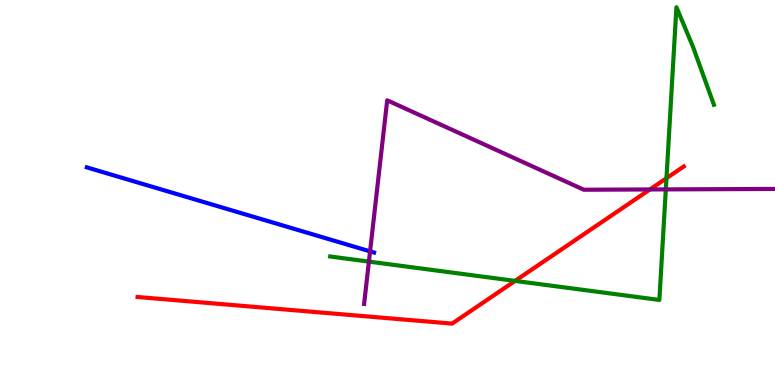[{'lines': ['blue', 'red'], 'intersections': []}, {'lines': ['green', 'red'], 'intersections': [{'x': 6.65, 'y': 2.7}, {'x': 8.6, 'y': 5.37}]}, {'lines': ['purple', 'red'], 'intersections': [{'x': 8.39, 'y': 5.08}]}, {'lines': ['blue', 'green'], 'intersections': []}, {'lines': ['blue', 'purple'], 'intersections': [{'x': 4.78, 'y': 3.47}]}, {'lines': ['green', 'purple'], 'intersections': [{'x': 4.76, 'y': 3.21}, {'x': 8.59, 'y': 5.08}]}]